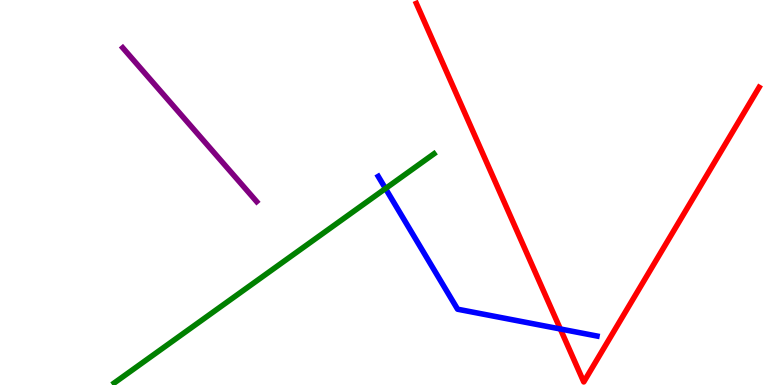[{'lines': ['blue', 'red'], 'intersections': [{'x': 7.23, 'y': 1.46}]}, {'lines': ['green', 'red'], 'intersections': []}, {'lines': ['purple', 'red'], 'intersections': []}, {'lines': ['blue', 'green'], 'intersections': [{'x': 4.97, 'y': 5.1}]}, {'lines': ['blue', 'purple'], 'intersections': []}, {'lines': ['green', 'purple'], 'intersections': []}]